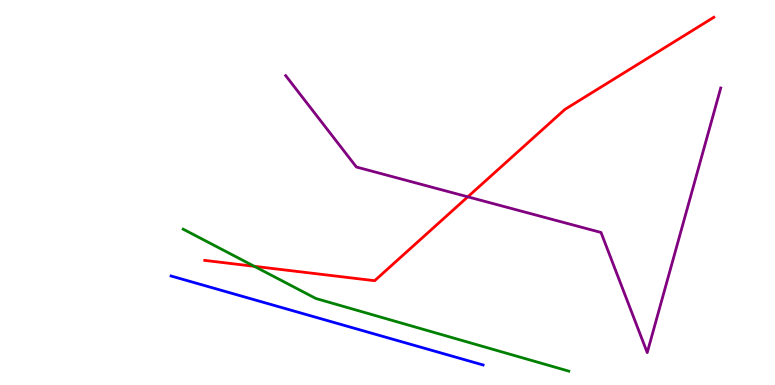[{'lines': ['blue', 'red'], 'intersections': []}, {'lines': ['green', 'red'], 'intersections': [{'x': 3.28, 'y': 3.08}]}, {'lines': ['purple', 'red'], 'intersections': [{'x': 6.04, 'y': 4.89}]}, {'lines': ['blue', 'green'], 'intersections': []}, {'lines': ['blue', 'purple'], 'intersections': []}, {'lines': ['green', 'purple'], 'intersections': []}]